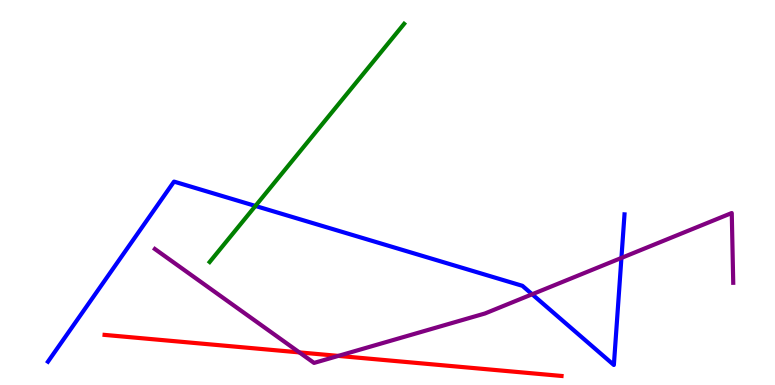[{'lines': ['blue', 'red'], 'intersections': []}, {'lines': ['green', 'red'], 'intersections': []}, {'lines': ['purple', 'red'], 'intersections': [{'x': 3.86, 'y': 0.847}, {'x': 4.37, 'y': 0.756}]}, {'lines': ['blue', 'green'], 'intersections': [{'x': 3.3, 'y': 4.65}]}, {'lines': ['blue', 'purple'], 'intersections': [{'x': 6.87, 'y': 2.36}, {'x': 8.02, 'y': 3.3}]}, {'lines': ['green', 'purple'], 'intersections': []}]